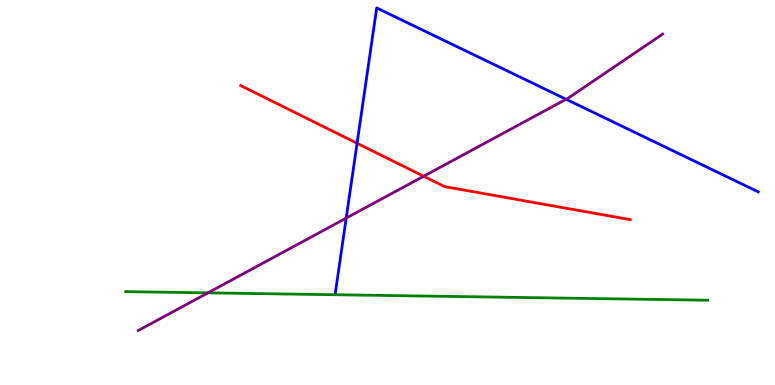[{'lines': ['blue', 'red'], 'intersections': [{'x': 4.61, 'y': 6.28}]}, {'lines': ['green', 'red'], 'intersections': []}, {'lines': ['purple', 'red'], 'intersections': [{'x': 5.47, 'y': 5.42}]}, {'lines': ['blue', 'green'], 'intersections': []}, {'lines': ['blue', 'purple'], 'intersections': [{'x': 4.47, 'y': 4.33}, {'x': 7.3, 'y': 7.42}]}, {'lines': ['green', 'purple'], 'intersections': [{'x': 2.68, 'y': 2.39}]}]